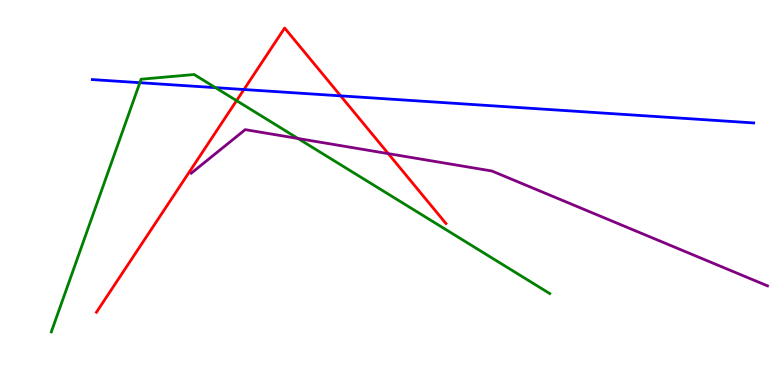[{'lines': ['blue', 'red'], 'intersections': [{'x': 3.15, 'y': 7.67}, {'x': 4.39, 'y': 7.51}]}, {'lines': ['green', 'red'], 'intersections': [{'x': 3.05, 'y': 7.39}]}, {'lines': ['purple', 'red'], 'intersections': [{'x': 5.01, 'y': 6.01}]}, {'lines': ['blue', 'green'], 'intersections': [{'x': 1.8, 'y': 7.85}, {'x': 2.78, 'y': 7.72}]}, {'lines': ['blue', 'purple'], 'intersections': []}, {'lines': ['green', 'purple'], 'intersections': [{'x': 3.85, 'y': 6.4}]}]